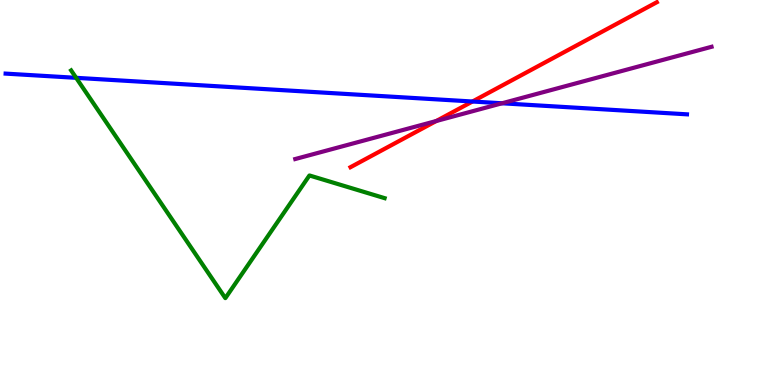[{'lines': ['blue', 'red'], 'intersections': [{'x': 6.1, 'y': 7.36}]}, {'lines': ['green', 'red'], 'intersections': []}, {'lines': ['purple', 'red'], 'intersections': [{'x': 5.63, 'y': 6.86}]}, {'lines': ['blue', 'green'], 'intersections': [{'x': 0.983, 'y': 7.98}]}, {'lines': ['blue', 'purple'], 'intersections': [{'x': 6.48, 'y': 7.32}]}, {'lines': ['green', 'purple'], 'intersections': []}]